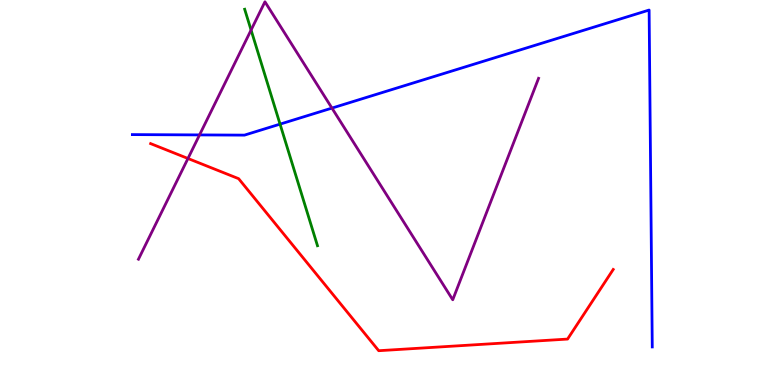[{'lines': ['blue', 'red'], 'intersections': []}, {'lines': ['green', 'red'], 'intersections': []}, {'lines': ['purple', 'red'], 'intersections': [{'x': 2.43, 'y': 5.88}]}, {'lines': ['blue', 'green'], 'intersections': [{'x': 3.61, 'y': 6.78}]}, {'lines': ['blue', 'purple'], 'intersections': [{'x': 2.57, 'y': 6.5}, {'x': 4.28, 'y': 7.19}]}, {'lines': ['green', 'purple'], 'intersections': [{'x': 3.24, 'y': 9.22}]}]